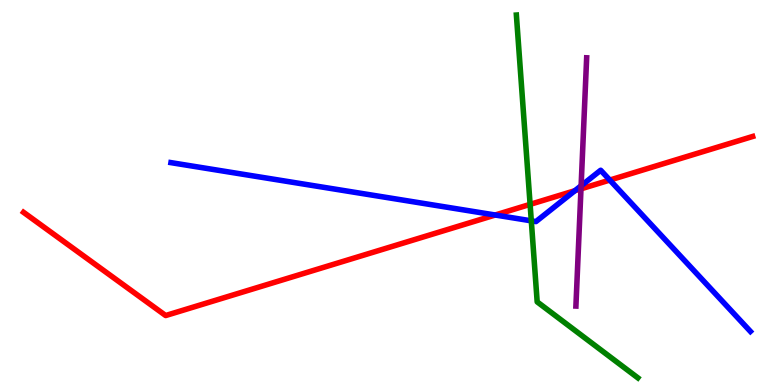[{'lines': ['blue', 'red'], 'intersections': [{'x': 6.39, 'y': 4.42}, {'x': 7.42, 'y': 5.05}, {'x': 7.87, 'y': 5.32}]}, {'lines': ['green', 'red'], 'intersections': [{'x': 6.84, 'y': 4.69}]}, {'lines': ['purple', 'red'], 'intersections': [{'x': 7.5, 'y': 5.09}]}, {'lines': ['blue', 'green'], 'intersections': [{'x': 6.86, 'y': 4.26}]}, {'lines': ['blue', 'purple'], 'intersections': [{'x': 7.5, 'y': 5.18}]}, {'lines': ['green', 'purple'], 'intersections': []}]